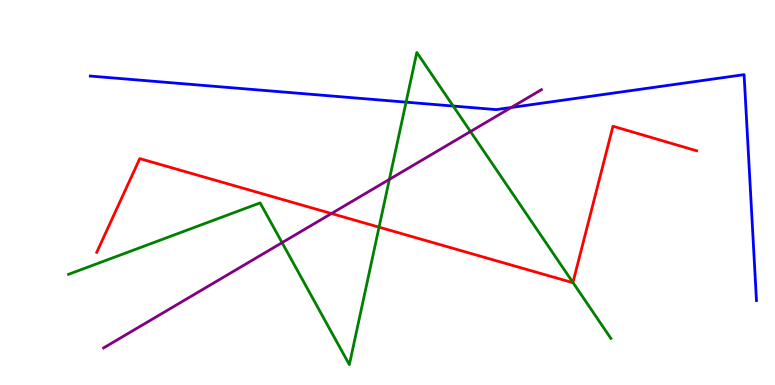[{'lines': ['blue', 'red'], 'intersections': []}, {'lines': ['green', 'red'], 'intersections': [{'x': 4.89, 'y': 4.1}, {'x': 7.39, 'y': 2.66}]}, {'lines': ['purple', 'red'], 'intersections': [{'x': 4.28, 'y': 4.45}]}, {'lines': ['blue', 'green'], 'intersections': [{'x': 5.24, 'y': 7.35}, {'x': 5.85, 'y': 7.25}]}, {'lines': ['blue', 'purple'], 'intersections': [{'x': 6.6, 'y': 7.21}]}, {'lines': ['green', 'purple'], 'intersections': [{'x': 3.64, 'y': 3.7}, {'x': 5.02, 'y': 5.34}, {'x': 6.07, 'y': 6.58}]}]